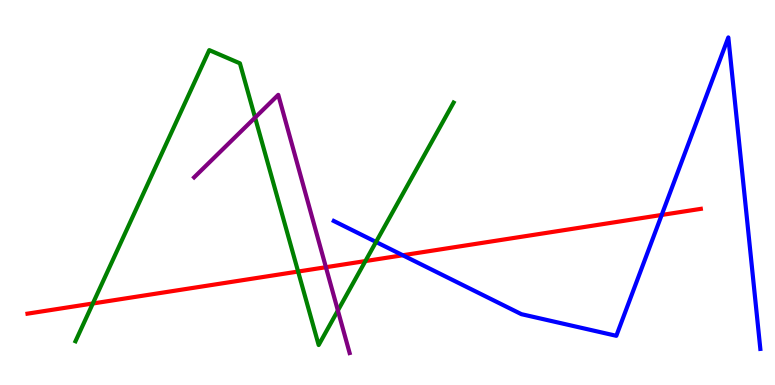[{'lines': ['blue', 'red'], 'intersections': [{'x': 5.2, 'y': 3.37}, {'x': 8.54, 'y': 4.42}]}, {'lines': ['green', 'red'], 'intersections': [{'x': 1.2, 'y': 2.12}, {'x': 3.85, 'y': 2.95}, {'x': 4.71, 'y': 3.22}]}, {'lines': ['purple', 'red'], 'intersections': [{'x': 4.21, 'y': 3.06}]}, {'lines': ['blue', 'green'], 'intersections': [{'x': 4.85, 'y': 3.72}]}, {'lines': ['blue', 'purple'], 'intersections': []}, {'lines': ['green', 'purple'], 'intersections': [{'x': 3.29, 'y': 6.95}, {'x': 4.36, 'y': 1.93}]}]